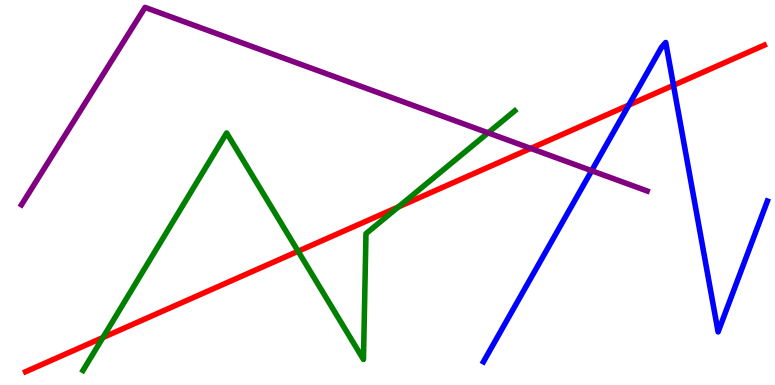[{'lines': ['blue', 'red'], 'intersections': [{'x': 8.11, 'y': 7.27}, {'x': 8.69, 'y': 7.78}]}, {'lines': ['green', 'red'], 'intersections': [{'x': 1.33, 'y': 1.23}, {'x': 3.85, 'y': 3.47}, {'x': 5.14, 'y': 4.62}]}, {'lines': ['purple', 'red'], 'intersections': [{'x': 6.85, 'y': 6.14}]}, {'lines': ['blue', 'green'], 'intersections': []}, {'lines': ['blue', 'purple'], 'intersections': [{'x': 7.63, 'y': 5.57}]}, {'lines': ['green', 'purple'], 'intersections': [{'x': 6.3, 'y': 6.55}]}]